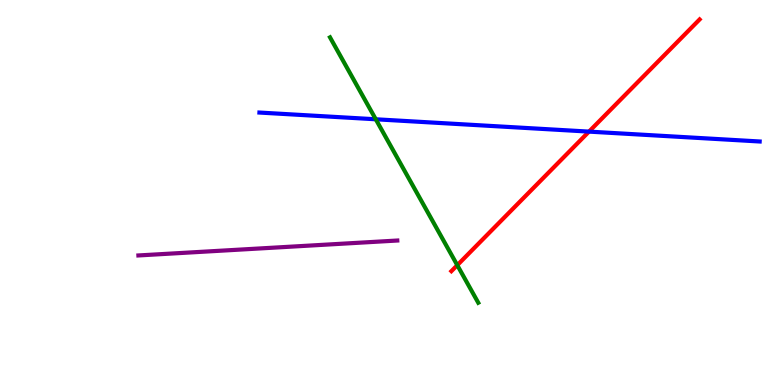[{'lines': ['blue', 'red'], 'intersections': [{'x': 7.6, 'y': 6.58}]}, {'lines': ['green', 'red'], 'intersections': [{'x': 5.9, 'y': 3.11}]}, {'lines': ['purple', 'red'], 'intersections': []}, {'lines': ['blue', 'green'], 'intersections': [{'x': 4.85, 'y': 6.9}]}, {'lines': ['blue', 'purple'], 'intersections': []}, {'lines': ['green', 'purple'], 'intersections': []}]